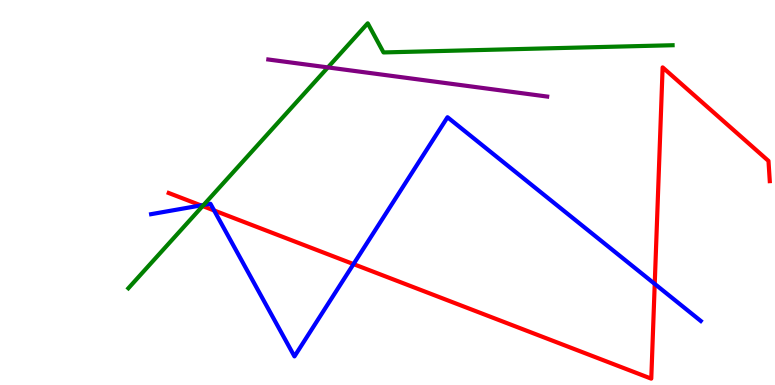[{'lines': ['blue', 'red'], 'intersections': [{'x': 2.59, 'y': 4.66}, {'x': 2.76, 'y': 4.53}, {'x': 4.56, 'y': 3.14}, {'x': 8.45, 'y': 2.63}]}, {'lines': ['green', 'red'], 'intersections': [{'x': 2.61, 'y': 4.65}]}, {'lines': ['purple', 'red'], 'intersections': []}, {'lines': ['blue', 'green'], 'intersections': [{'x': 2.63, 'y': 4.68}]}, {'lines': ['blue', 'purple'], 'intersections': []}, {'lines': ['green', 'purple'], 'intersections': [{'x': 4.23, 'y': 8.25}]}]